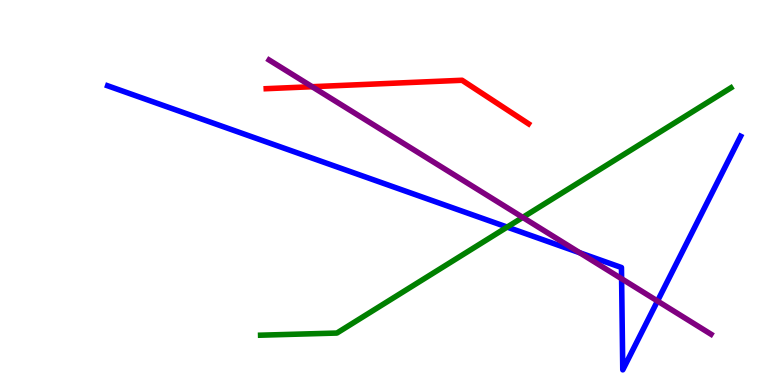[{'lines': ['blue', 'red'], 'intersections': []}, {'lines': ['green', 'red'], 'intersections': []}, {'lines': ['purple', 'red'], 'intersections': [{'x': 4.03, 'y': 7.75}]}, {'lines': ['blue', 'green'], 'intersections': [{'x': 6.54, 'y': 4.1}]}, {'lines': ['blue', 'purple'], 'intersections': [{'x': 7.48, 'y': 3.43}, {'x': 8.02, 'y': 2.76}, {'x': 8.48, 'y': 2.18}]}, {'lines': ['green', 'purple'], 'intersections': [{'x': 6.75, 'y': 4.35}]}]